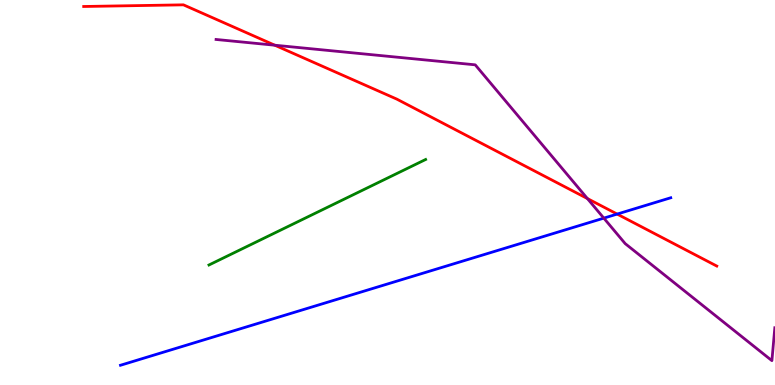[{'lines': ['blue', 'red'], 'intersections': [{'x': 7.96, 'y': 4.44}]}, {'lines': ['green', 'red'], 'intersections': []}, {'lines': ['purple', 'red'], 'intersections': [{'x': 3.55, 'y': 8.83}, {'x': 7.58, 'y': 4.84}]}, {'lines': ['blue', 'green'], 'intersections': []}, {'lines': ['blue', 'purple'], 'intersections': [{'x': 7.79, 'y': 4.33}]}, {'lines': ['green', 'purple'], 'intersections': []}]